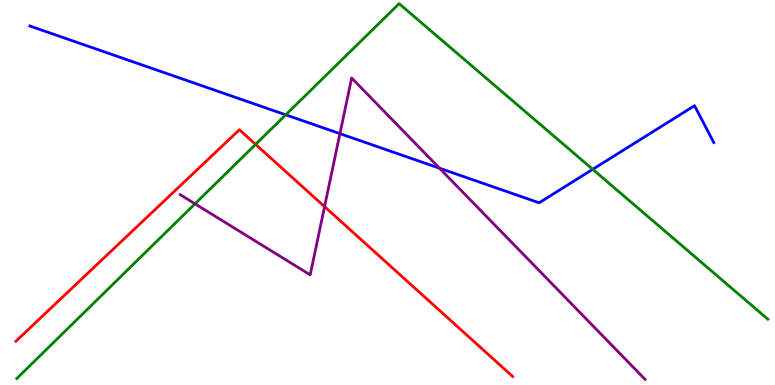[{'lines': ['blue', 'red'], 'intersections': []}, {'lines': ['green', 'red'], 'intersections': [{'x': 3.3, 'y': 6.25}]}, {'lines': ['purple', 'red'], 'intersections': [{'x': 4.19, 'y': 4.63}]}, {'lines': ['blue', 'green'], 'intersections': [{'x': 3.69, 'y': 7.02}, {'x': 7.65, 'y': 5.6}]}, {'lines': ['blue', 'purple'], 'intersections': [{'x': 4.39, 'y': 6.53}, {'x': 5.67, 'y': 5.63}]}, {'lines': ['green', 'purple'], 'intersections': [{'x': 2.52, 'y': 4.71}]}]